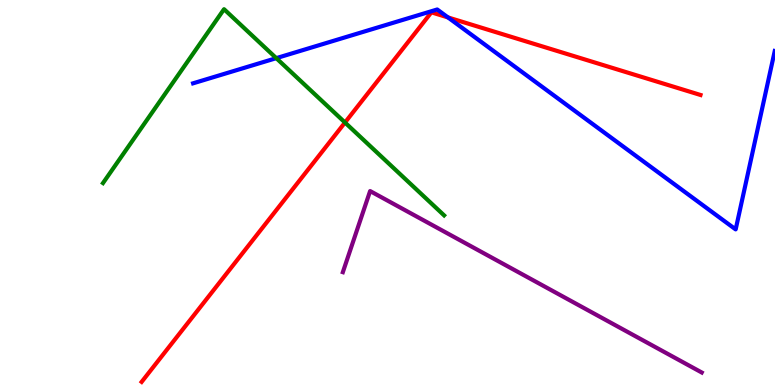[{'lines': ['blue', 'red'], 'intersections': [{'x': 5.78, 'y': 9.55}]}, {'lines': ['green', 'red'], 'intersections': [{'x': 4.45, 'y': 6.82}]}, {'lines': ['purple', 'red'], 'intersections': []}, {'lines': ['blue', 'green'], 'intersections': [{'x': 3.56, 'y': 8.49}]}, {'lines': ['blue', 'purple'], 'intersections': []}, {'lines': ['green', 'purple'], 'intersections': []}]